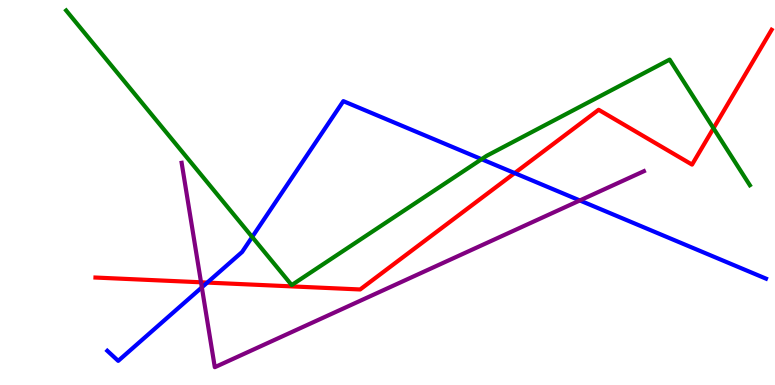[{'lines': ['blue', 'red'], 'intersections': [{'x': 2.67, 'y': 2.66}, {'x': 6.64, 'y': 5.5}]}, {'lines': ['green', 'red'], 'intersections': [{'x': 9.21, 'y': 6.67}]}, {'lines': ['purple', 'red'], 'intersections': [{'x': 2.59, 'y': 2.67}]}, {'lines': ['blue', 'green'], 'intersections': [{'x': 3.25, 'y': 3.84}, {'x': 6.21, 'y': 5.86}]}, {'lines': ['blue', 'purple'], 'intersections': [{'x': 2.6, 'y': 2.54}, {'x': 7.48, 'y': 4.79}]}, {'lines': ['green', 'purple'], 'intersections': []}]